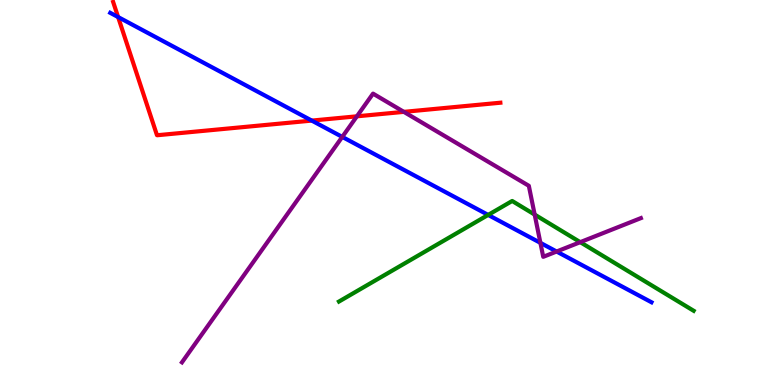[{'lines': ['blue', 'red'], 'intersections': [{'x': 1.52, 'y': 9.56}, {'x': 4.02, 'y': 6.87}]}, {'lines': ['green', 'red'], 'intersections': []}, {'lines': ['purple', 'red'], 'intersections': [{'x': 4.61, 'y': 6.98}, {'x': 5.21, 'y': 7.09}]}, {'lines': ['blue', 'green'], 'intersections': [{'x': 6.3, 'y': 4.42}]}, {'lines': ['blue', 'purple'], 'intersections': [{'x': 4.42, 'y': 6.44}, {'x': 6.97, 'y': 3.69}, {'x': 7.18, 'y': 3.47}]}, {'lines': ['green', 'purple'], 'intersections': [{'x': 6.9, 'y': 4.43}, {'x': 7.49, 'y': 3.71}]}]